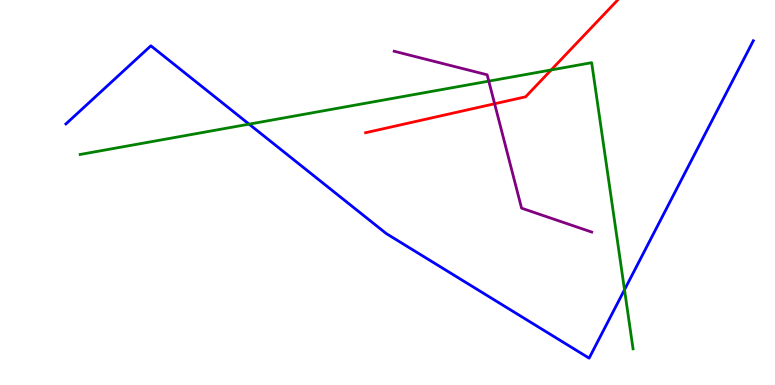[{'lines': ['blue', 'red'], 'intersections': []}, {'lines': ['green', 'red'], 'intersections': [{'x': 7.11, 'y': 8.18}]}, {'lines': ['purple', 'red'], 'intersections': [{'x': 6.38, 'y': 7.3}]}, {'lines': ['blue', 'green'], 'intersections': [{'x': 3.21, 'y': 6.78}, {'x': 8.06, 'y': 2.47}]}, {'lines': ['blue', 'purple'], 'intersections': []}, {'lines': ['green', 'purple'], 'intersections': [{'x': 6.31, 'y': 7.89}]}]